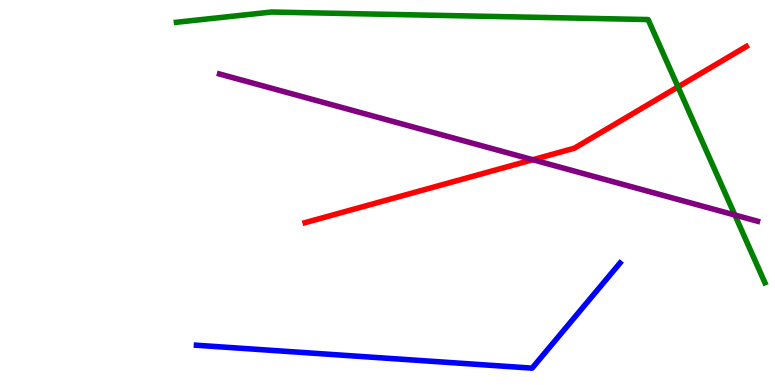[{'lines': ['blue', 'red'], 'intersections': []}, {'lines': ['green', 'red'], 'intersections': [{'x': 8.75, 'y': 7.74}]}, {'lines': ['purple', 'red'], 'intersections': [{'x': 6.87, 'y': 5.85}]}, {'lines': ['blue', 'green'], 'intersections': []}, {'lines': ['blue', 'purple'], 'intersections': []}, {'lines': ['green', 'purple'], 'intersections': [{'x': 9.48, 'y': 4.42}]}]